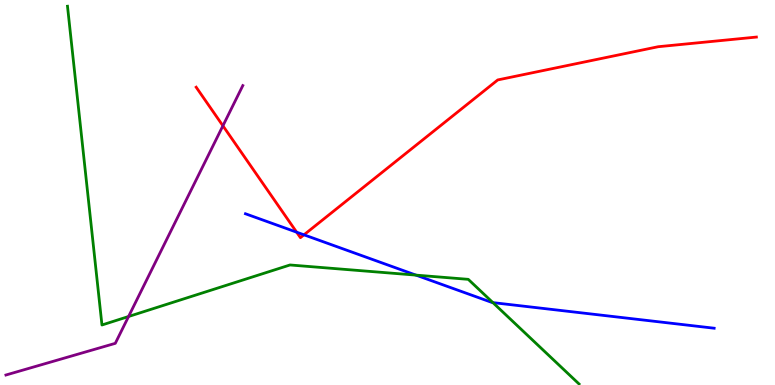[{'lines': ['blue', 'red'], 'intersections': [{'x': 3.83, 'y': 3.97}, {'x': 3.92, 'y': 3.9}]}, {'lines': ['green', 'red'], 'intersections': []}, {'lines': ['purple', 'red'], 'intersections': [{'x': 2.88, 'y': 6.73}]}, {'lines': ['blue', 'green'], 'intersections': [{'x': 5.37, 'y': 2.85}, {'x': 6.36, 'y': 2.14}]}, {'lines': ['blue', 'purple'], 'intersections': []}, {'lines': ['green', 'purple'], 'intersections': [{'x': 1.66, 'y': 1.78}]}]